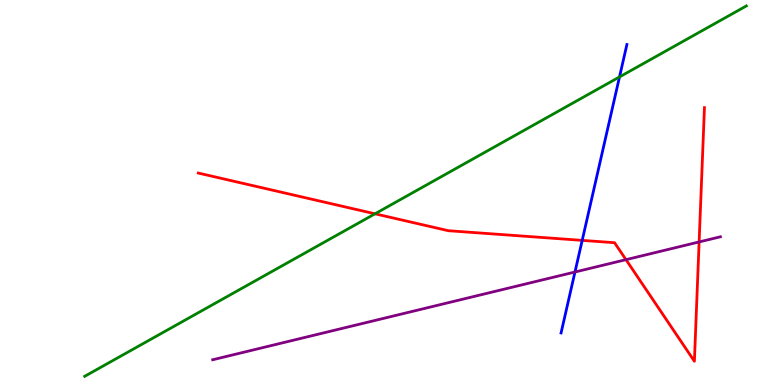[{'lines': ['blue', 'red'], 'intersections': [{'x': 7.51, 'y': 3.76}]}, {'lines': ['green', 'red'], 'intersections': [{'x': 4.84, 'y': 4.45}]}, {'lines': ['purple', 'red'], 'intersections': [{'x': 8.08, 'y': 3.26}, {'x': 9.02, 'y': 3.72}]}, {'lines': ['blue', 'green'], 'intersections': [{'x': 7.99, 'y': 8.0}]}, {'lines': ['blue', 'purple'], 'intersections': [{'x': 7.42, 'y': 2.93}]}, {'lines': ['green', 'purple'], 'intersections': []}]